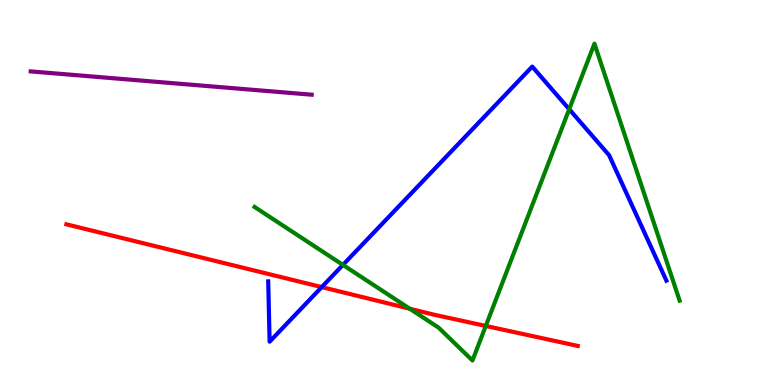[{'lines': ['blue', 'red'], 'intersections': [{'x': 4.15, 'y': 2.54}]}, {'lines': ['green', 'red'], 'intersections': [{'x': 5.29, 'y': 1.98}, {'x': 6.27, 'y': 1.53}]}, {'lines': ['purple', 'red'], 'intersections': []}, {'lines': ['blue', 'green'], 'intersections': [{'x': 4.42, 'y': 3.12}, {'x': 7.34, 'y': 7.16}]}, {'lines': ['blue', 'purple'], 'intersections': []}, {'lines': ['green', 'purple'], 'intersections': []}]